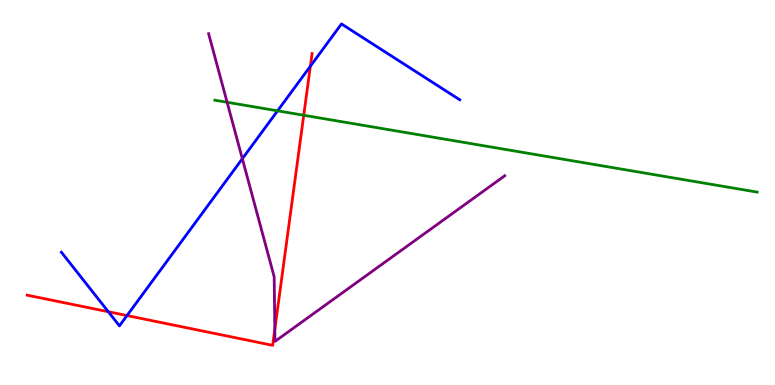[{'lines': ['blue', 'red'], 'intersections': [{'x': 1.4, 'y': 1.9}, {'x': 1.64, 'y': 1.8}, {'x': 4.0, 'y': 8.28}]}, {'lines': ['green', 'red'], 'intersections': [{'x': 3.92, 'y': 7.01}]}, {'lines': ['purple', 'red'], 'intersections': [{'x': 3.55, 'y': 1.45}]}, {'lines': ['blue', 'green'], 'intersections': [{'x': 3.58, 'y': 7.12}]}, {'lines': ['blue', 'purple'], 'intersections': [{'x': 3.13, 'y': 5.88}]}, {'lines': ['green', 'purple'], 'intersections': [{'x': 2.93, 'y': 7.34}]}]